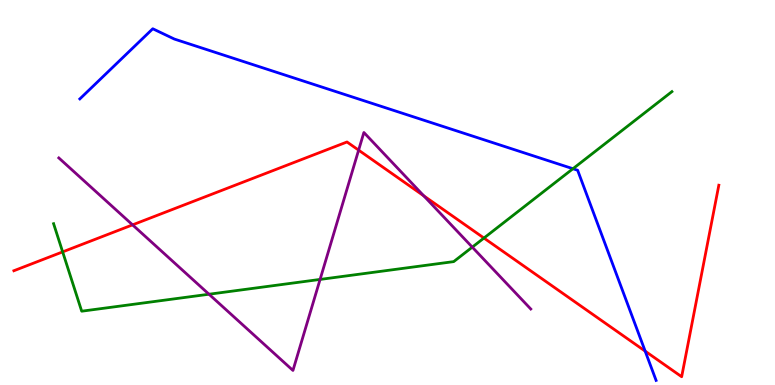[{'lines': ['blue', 'red'], 'intersections': [{'x': 8.32, 'y': 0.88}]}, {'lines': ['green', 'red'], 'intersections': [{'x': 0.808, 'y': 3.46}, {'x': 6.24, 'y': 3.82}]}, {'lines': ['purple', 'red'], 'intersections': [{'x': 1.71, 'y': 4.16}, {'x': 4.63, 'y': 6.1}, {'x': 5.47, 'y': 4.91}]}, {'lines': ['blue', 'green'], 'intersections': [{'x': 7.39, 'y': 5.62}]}, {'lines': ['blue', 'purple'], 'intersections': []}, {'lines': ['green', 'purple'], 'intersections': [{'x': 2.7, 'y': 2.36}, {'x': 4.13, 'y': 2.74}, {'x': 6.09, 'y': 3.58}]}]